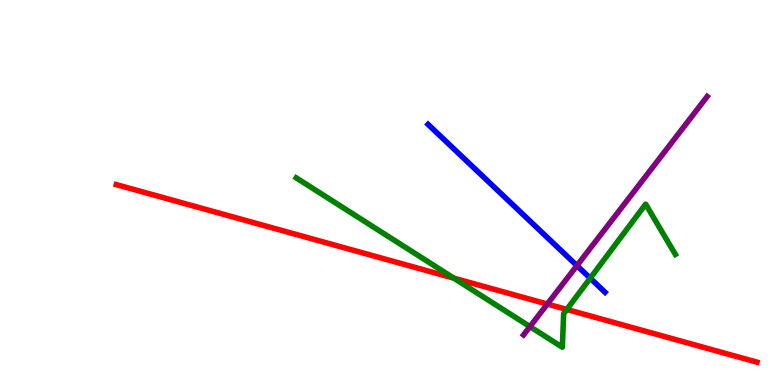[{'lines': ['blue', 'red'], 'intersections': []}, {'lines': ['green', 'red'], 'intersections': [{'x': 5.86, 'y': 2.78}, {'x': 7.31, 'y': 1.96}]}, {'lines': ['purple', 'red'], 'intersections': [{'x': 7.06, 'y': 2.1}]}, {'lines': ['blue', 'green'], 'intersections': [{'x': 7.62, 'y': 2.77}]}, {'lines': ['blue', 'purple'], 'intersections': [{'x': 7.44, 'y': 3.1}]}, {'lines': ['green', 'purple'], 'intersections': [{'x': 6.84, 'y': 1.52}]}]